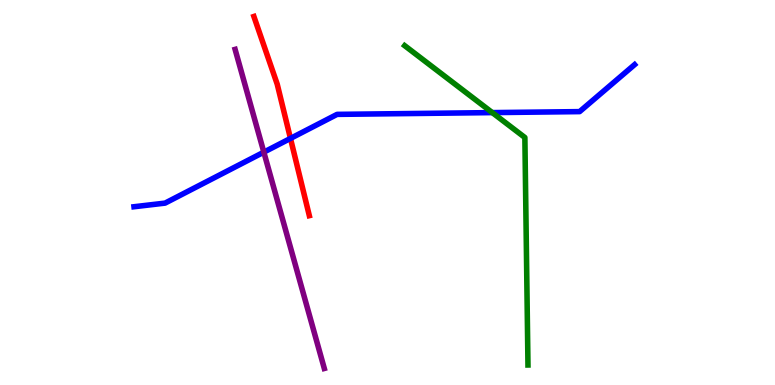[{'lines': ['blue', 'red'], 'intersections': [{'x': 3.75, 'y': 6.4}]}, {'lines': ['green', 'red'], 'intersections': []}, {'lines': ['purple', 'red'], 'intersections': []}, {'lines': ['blue', 'green'], 'intersections': [{'x': 6.35, 'y': 7.08}]}, {'lines': ['blue', 'purple'], 'intersections': [{'x': 3.4, 'y': 6.05}]}, {'lines': ['green', 'purple'], 'intersections': []}]